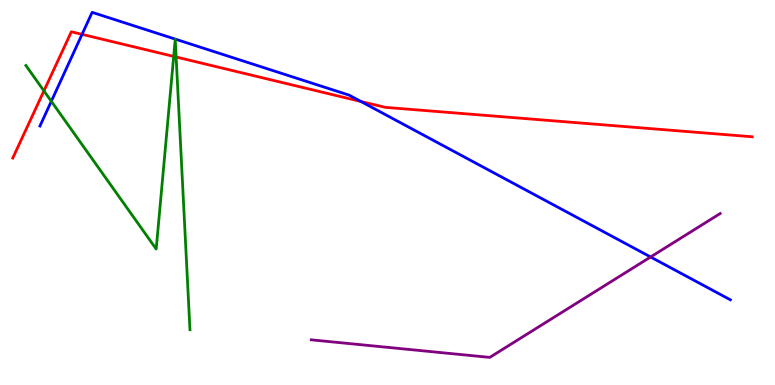[{'lines': ['blue', 'red'], 'intersections': [{'x': 1.06, 'y': 9.11}, {'x': 4.66, 'y': 7.36}]}, {'lines': ['green', 'red'], 'intersections': [{'x': 0.567, 'y': 7.64}, {'x': 2.24, 'y': 8.53}, {'x': 2.27, 'y': 8.52}]}, {'lines': ['purple', 'red'], 'intersections': []}, {'lines': ['blue', 'green'], 'intersections': [{'x': 0.662, 'y': 7.37}]}, {'lines': ['blue', 'purple'], 'intersections': [{'x': 8.39, 'y': 3.33}]}, {'lines': ['green', 'purple'], 'intersections': []}]